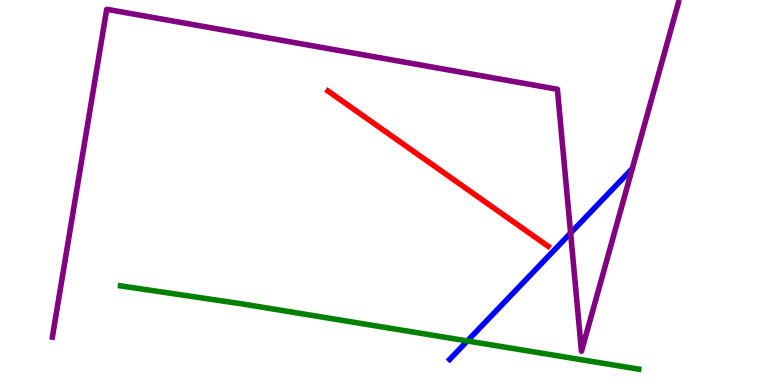[{'lines': ['blue', 'red'], 'intersections': []}, {'lines': ['green', 'red'], 'intersections': []}, {'lines': ['purple', 'red'], 'intersections': []}, {'lines': ['blue', 'green'], 'intersections': [{'x': 6.03, 'y': 1.14}]}, {'lines': ['blue', 'purple'], 'intersections': [{'x': 7.36, 'y': 3.95}]}, {'lines': ['green', 'purple'], 'intersections': []}]